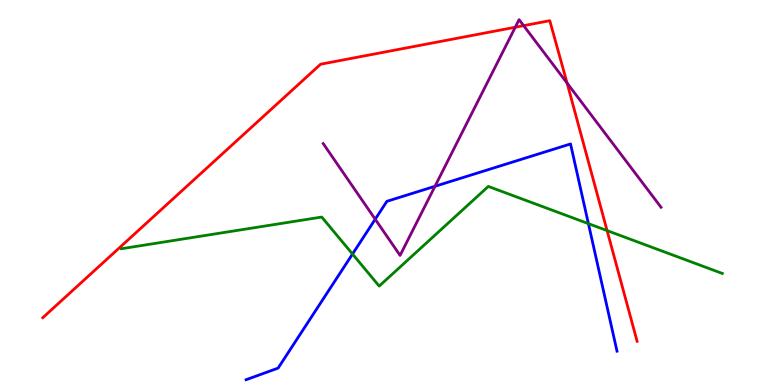[{'lines': ['blue', 'red'], 'intersections': []}, {'lines': ['green', 'red'], 'intersections': [{'x': 7.83, 'y': 4.01}]}, {'lines': ['purple', 'red'], 'intersections': [{'x': 6.65, 'y': 9.29}, {'x': 6.76, 'y': 9.33}, {'x': 7.32, 'y': 7.84}]}, {'lines': ['blue', 'green'], 'intersections': [{'x': 4.55, 'y': 3.4}, {'x': 7.59, 'y': 4.19}]}, {'lines': ['blue', 'purple'], 'intersections': [{'x': 4.84, 'y': 4.31}, {'x': 5.61, 'y': 5.16}]}, {'lines': ['green', 'purple'], 'intersections': []}]